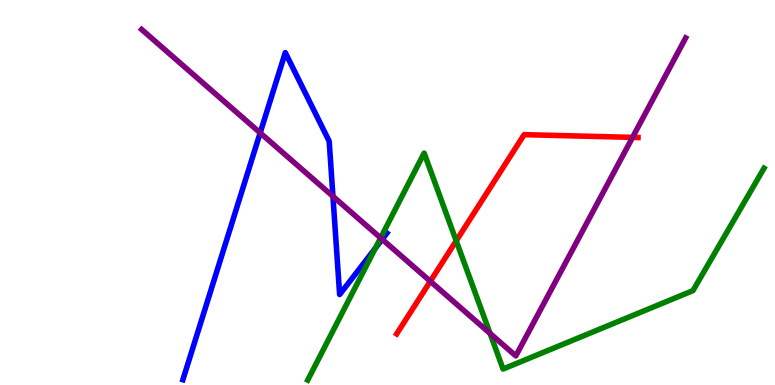[{'lines': ['blue', 'red'], 'intersections': []}, {'lines': ['green', 'red'], 'intersections': [{'x': 5.89, 'y': 3.74}]}, {'lines': ['purple', 'red'], 'intersections': [{'x': 5.55, 'y': 2.69}, {'x': 8.16, 'y': 6.43}]}, {'lines': ['blue', 'green'], 'intersections': [{'x': 4.84, 'y': 3.56}]}, {'lines': ['blue', 'purple'], 'intersections': [{'x': 3.36, 'y': 6.55}, {'x': 4.3, 'y': 4.9}, {'x': 4.93, 'y': 3.78}]}, {'lines': ['green', 'purple'], 'intersections': [{'x': 4.91, 'y': 3.82}, {'x': 6.32, 'y': 1.34}]}]